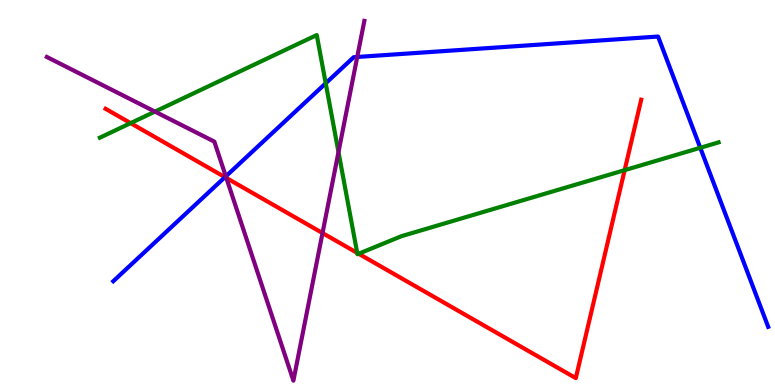[{'lines': ['blue', 'red'], 'intersections': [{'x': 2.9, 'y': 5.4}]}, {'lines': ['green', 'red'], 'intersections': [{'x': 1.69, 'y': 6.8}, {'x': 4.61, 'y': 3.43}, {'x': 4.63, 'y': 3.41}, {'x': 8.06, 'y': 5.58}]}, {'lines': ['purple', 'red'], 'intersections': [{'x': 2.92, 'y': 5.38}, {'x': 4.16, 'y': 3.95}]}, {'lines': ['blue', 'green'], 'intersections': [{'x': 4.2, 'y': 7.84}, {'x': 9.04, 'y': 6.16}]}, {'lines': ['blue', 'purple'], 'intersections': [{'x': 2.91, 'y': 5.42}, {'x': 4.61, 'y': 8.52}]}, {'lines': ['green', 'purple'], 'intersections': [{'x': 2.0, 'y': 7.1}, {'x': 4.37, 'y': 6.05}]}]